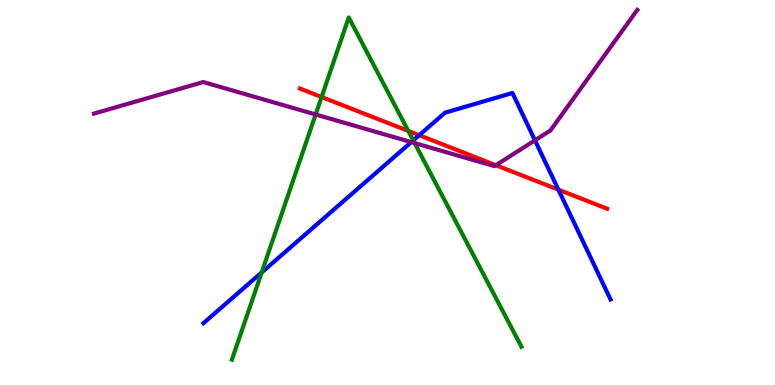[{'lines': ['blue', 'red'], 'intersections': [{'x': 5.41, 'y': 6.49}, {'x': 7.2, 'y': 5.07}]}, {'lines': ['green', 'red'], 'intersections': [{'x': 4.15, 'y': 7.48}, {'x': 5.27, 'y': 6.6}]}, {'lines': ['purple', 'red'], 'intersections': [{'x': 6.4, 'y': 5.71}]}, {'lines': ['blue', 'green'], 'intersections': [{'x': 3.38, 'y': 2.92}, {'x': 5.33, 'y': 6.35}]}, {'lines': ['blue', 'purple'], 'intersections': [{'x': 5.31, 'y': 6.31}, {'x': 6.9, 'y': 6.35}]}, {'lines': ['green', 'purple'], 'intersections': [{'x': 4.07, 'y': 7.03}, {'x': 5.35, 'y': 6.28}]}]